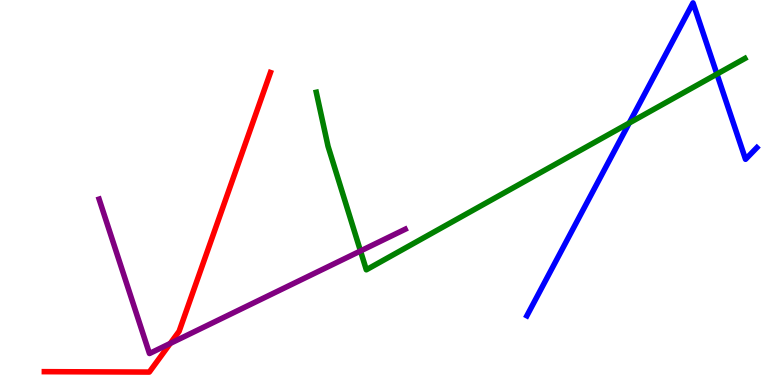[{'lines': ['blue', 'red'], 'intersections': []}, {'lines': ['green', 'red'], 'intersections': []}, {'lines': ['purple', 'red'], 'intersections': [{'x': 2.2, 'y': 1.08}]}, {'lines': ['blue', 'green'], 'intersections': [{'x': 8.12, 'y': 6.8}, {'x': 9.25, 'y': 8.08}]}, {'lines': ['blue', 'purple'], 'intersections': []}, {'lines': ['green', 'purple'], 'intersections': [{'x': 4.65, 'y': 3.48}]}]